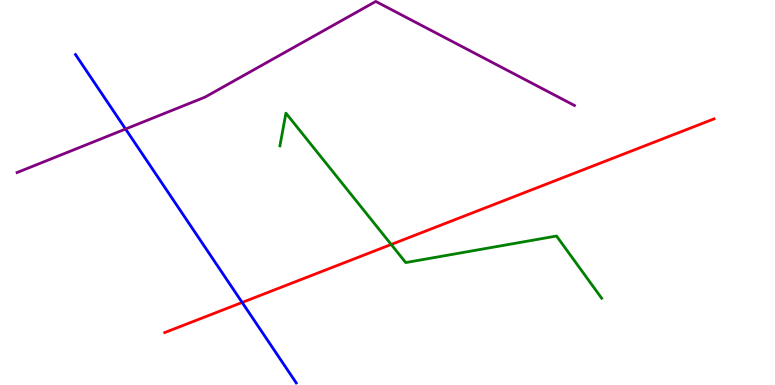[{'lines': ['blue', 'red'], 'intersections': [{'x': 3.12, 'y': 2.14}]}, {'lines': ['green', 'red'], 'intersections': [{'x': 5.05, 'y': 3.65}]}, {'lines': ['purple', 'red'], 'intersections': []}, {'lines': ['blue', 'green'], 'intersections': []}, {'lines': ['blue', 'purple'], 'intersections': [{'x': 1.62, 'y': 6.65}]}, {'lines': ['green', 'purple'], 'intersections': []}]